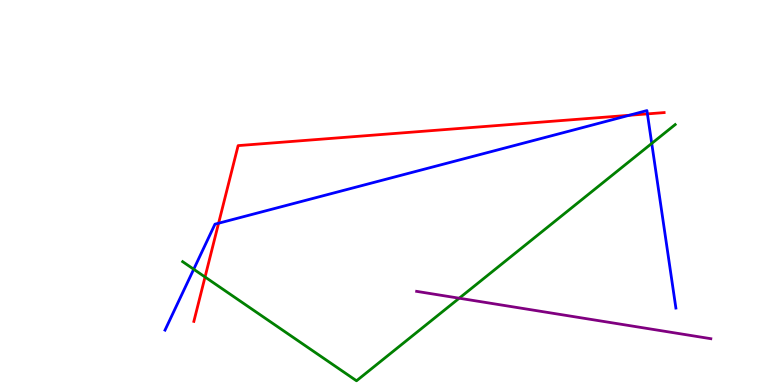[{'lines': ['blue', 'red'], 'intersections': [{'x': 2.82, 'y': 4.2}, {'x': 8.12, 'y': 7.0}, {'x': 8.35, 'y': 7.04}]}, {'lines': ['green', 'red'], 'intersections': [{'x': 2.65, 'y': 2.81}]}, {'lines': ['purple', 'red'], 'intersections': []}, {'lines': ['blue', 'green'], 'intersections': [{'x': 2.5, 'y': 3.01}, {'x': 8.41, 'y': 6.27}]}, {'lines': ['blue', 'purple'], 'intersections': []}, {'lines': ['green', 'purple'], 'intersections': [{'x': 5.93, 'y': 2.25}]}]